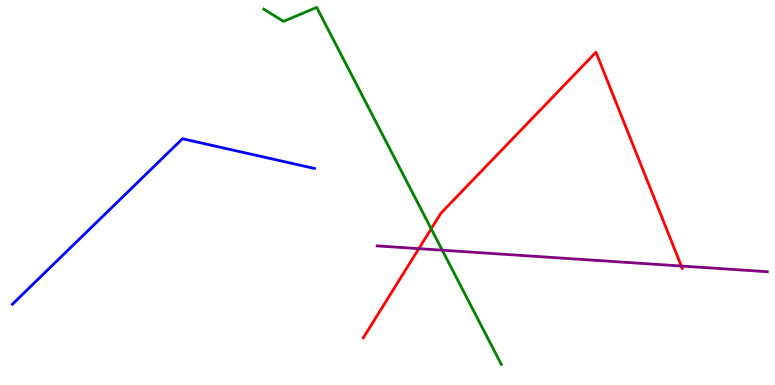[{'lines': ['blue', 'red'], 'intersections': []}, {'lines': ['green', 'red'], 'intersections': [{'x': 5.56, 'y': 4.06}]}, {'lines': ['purple', 'red'], 'intersections': [{'x': 5.4, 'y': 3.54}, {'x': 8.79, 'y': 3.09}]}, {'lines': ['blue', 'green'], 'intersections': []}, {'lines': ['blue', 'purple'], 'intersections': []}, {'lines': ['green', 'purple'], 'intersections': [{'x': 5.71, 'y': 3.5}]}]